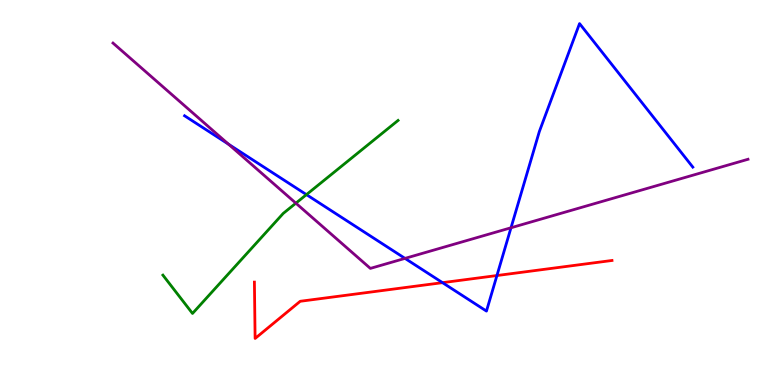[{'lines': ['blue', 'red'], 'intersections': [{'x': 5.71, 'y': 2.66}, {'x': 6.41, 'y': 2.84}]}, {'lines': ['green', 'red'], 'intersections': []}, {'lines': ['purple', 'red'], 'intersections': []}, {'lines': ['blue', 'green'], 'intersections': [{'x': 3.95, 'y': 4.94}]}, {'lines': ['blue', 'purple'], 'intersections': [{'x': 2.95, 'y': 6.25}, {'x': 5.23, 'y': 3.29}, {'x': 6.59, 'y': 4.08}]}, {'lines': ['green', 'purple'], 'intersections': [{'x': 3.82, 'y': 4.72}]}]